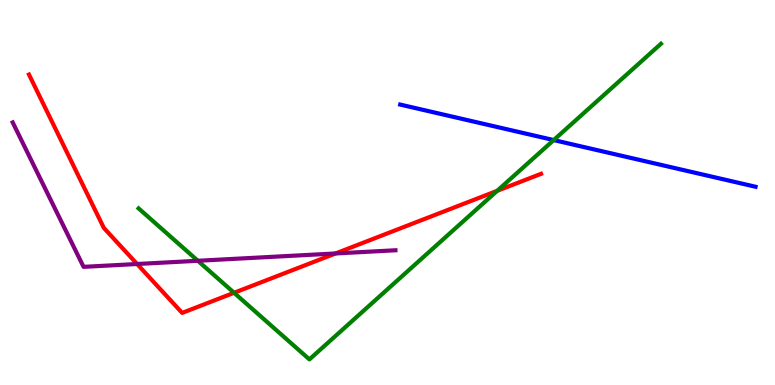[{'lines': ['blue', 'red'], 'intersections': []}, {'lines': ['green', 'red'], 'intersections': [{'x': 3.02, 'y': 2.4}, {'x': 6.41, 'y': 5.04}]}, {'lines': ['purple', 'red'], 'intersections': [{'x': 1.77, 'y': 3.14}, {'x': 4.33, 'y': 3.42}]}, {'lines': ['blue', 'green'], 'intersections': [{'x': 7.14, 'y': 6.36}]}, {'lines': ['blue', 'purple'], 'intersections': []}, {'lines': ['green', 'purple'], 'intersections': [{'x': 2.55, 'y': 3.23}]}]